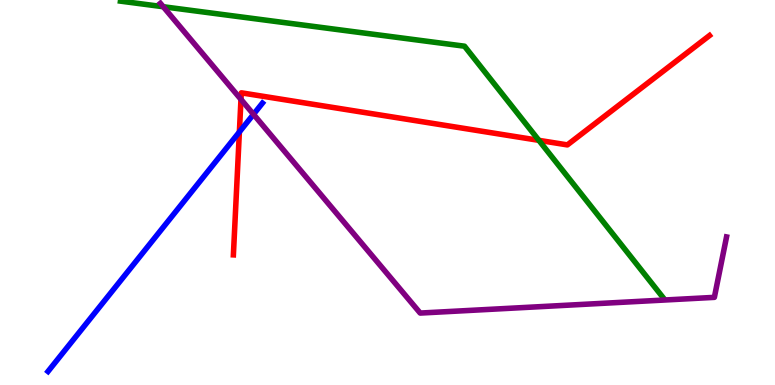[{'lines': ['blue', 'red'], 'intersections': [{'x': 3.09, 'y': 6.57}]}, {'lines': ['green', 'red'], 'intersections': [{'x': 6.95, 'y': 6.35}]}, {'lines': ['purple', 'red'], 'intersections': [{'x': 3.11, 'y': 7.42}]}, {'lines': ['blue', 'green'], 'intersections': []}, {'lines': ['blue', 'purple'], 'intersections': [{'x': 3.27, 'y': 7.03}]}, {'lines': ['green', 'purple'], 'intersections': [{'x': 2.11, 'y': 9.83}]}]